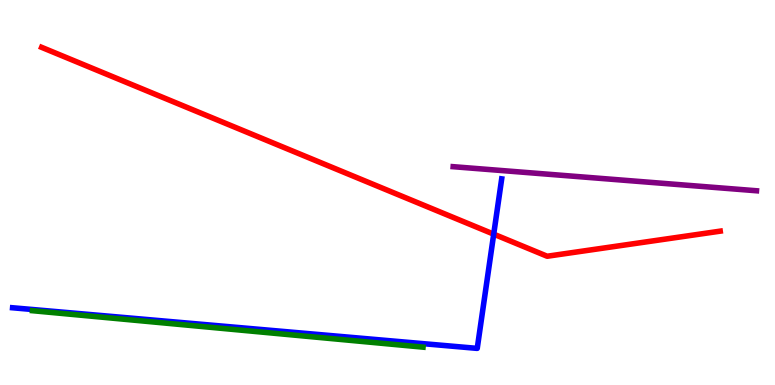[{'lines': ['blue', 'red'], 'intersections': [{'x': 6.37, 'y': 3.92}]}, {'lines': ['green', 'red'], 'intersections': []}, {'lines': ['purple', 'red'], 'intersections': []}, {'lines': ['blue', 'green'], 'intersections': []}, {'lines': ['blue', 'purple'], 'intersections': []}, {'lines': ['green', 'purple'], 'intersections': []}]